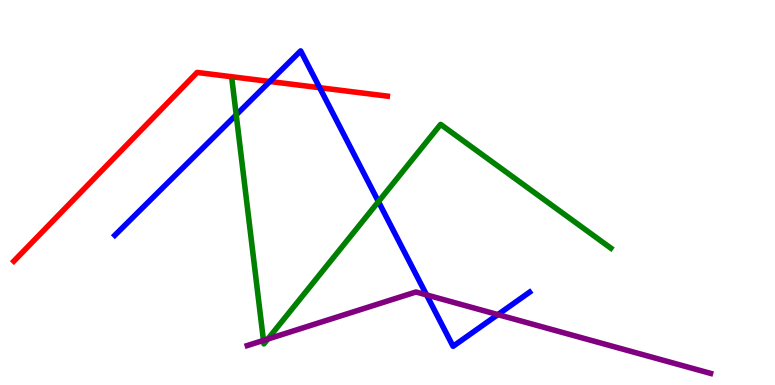[{'lines': ['blue', 'red'], 'intersections': [{'x': 3.48, 'y': 7.88}, {'x': 4.12, 'y': 7.72}]}, {'lines': ['green', 'red'], 'intersections': []}, {'lines': ['purple', 'red'], 'intersections': []}, {'lines': ['blue', 'green'], 'intersections': [{'x': 3.05, 'y': 7.02}, {'x': 4.88, 'y': 4.76}]}, {'lines': ['blue', 'purple'], 'intersections': [{'x': 5.5, 'y': 2.34}, {'x': 6.42, 'y': 1.83}]}, {'lines': ['green', 'purple'], 'intersections': [{'x': 3.4, 'y': 1.16}, {'x': 3.46, 'y': 1.19}]}]